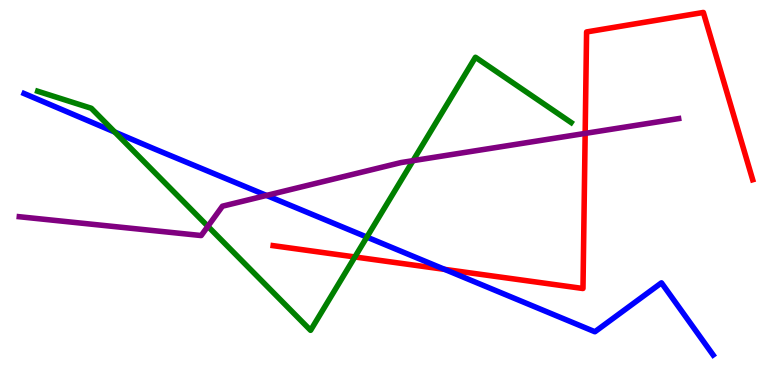[{'lines': ['blue', 'red'], 'intersections': [{'x': 5.74, 'y': 3.0}]}, {'lines': ['green', 'red'], 'intersections': [{'x': 4.58, 'y': 3.33}]}, {'lines': ['purple', 'red'], 'intersections': [{'x': 7.55, 'y': 6.54}]}, {'lines': ['blue', 'green'], 'intersections': [{'x': 1.48, 'y': 6.57}, {'x': 4.73, 'y': 3.84}]}, {'lines': ['blue', 'purple'], 'intersections': [{'x': 3.44, 'y': 4.92}]}, {'lines': ['green', 'purple'], 'intersections': [{'x': 2.68, 'y': 4.12}, {'x': 5.33, 'y': 5.83}]}]